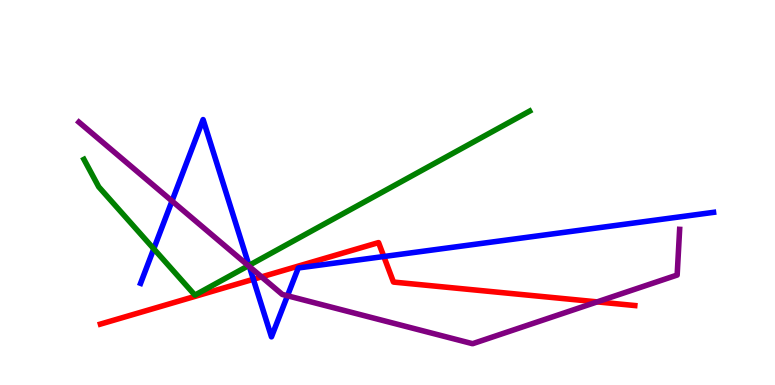[{'lines': ['blue', 'red'], 'intersections': [{'x': 3.27, 'y': 2.75}, {'x': 4.95, 'y': 3.34}]}, {'lines': ['green', 'red'], 'intersections': []}, {'lines': ['purple', 'red'], 'intersections': [{'x': 3.37, 'y': 2.81}, {'x': 7.71, 'y': 2.16}]}, {'lines': ['blue', 'green'], 'intersections': [{'x': 1.98, 'y': 3.54}, {'x': 3.21, 'y': 3.11}]}, {'lines': ['blue', 'purple'], 'intersections': [{'x': 2.22, 'y': 4.78}, {'x': 3.22, 'y': 3.08}, {'x': 3.71, 'y': 2.32}]}, {'lines': ['green', 'purple'], 'intersections': [{'x': 3.21, 'y': 3.1}]}]